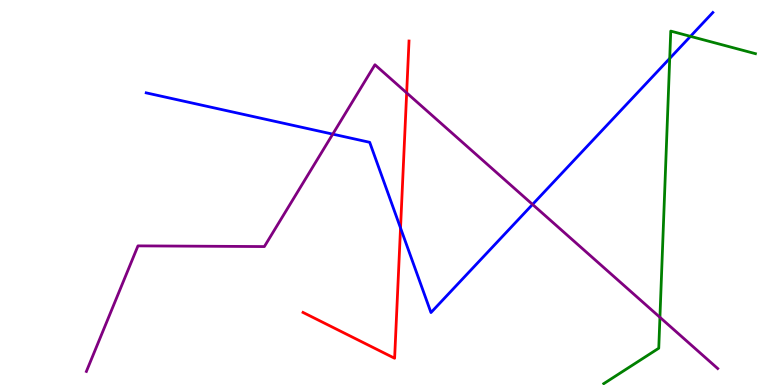[{'lines': ['blue', 'red'], 'intersections': [{'x': 5.17, 'y': 4.08}]}, {'lines': ['green', 'red'], 'intersections': []}, {'lines': ['purple', 'red'], 'intersections': [{'x': 5.25, 'y': 7.59}]}, {'lines': ['blue', 'green'], 'intersections': [{'x': 8.64, 'y': 8.48}, {'x': 8.91, 'y': 9.06}]}, {'lines': ['blue', 'purple'], 'intersections': [{'x': 4.29, 'y': 6.52}, {'x': 6.87, 'y': 4.69}]}, {'lines': ['green', 'purple'], 'intersections': [{'x': 8.52, 'y': 1.76}]}]